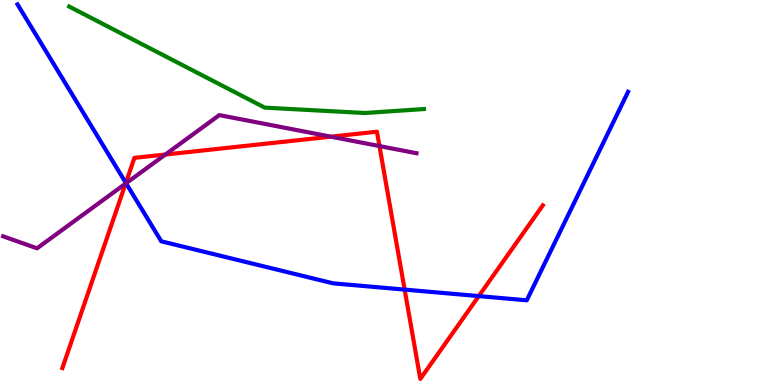[{'lines': ['blue', 'red'], 'intersections': [{'x': 1.62, 'y': 5.25}, {'x': 5.22, 'y': 2.48}, {'x': 6.18, 'y': 2.31}]}, {'lines': ['green', 'red'], 'intersections': []}, {'lines': ['purple', 'red'], 'intersections': [{'x': 1.62, 'y': 5.23}, {'x': 2.13, 'y': 5.99}, {'x': 4.27, 'y': 6.45}, {'x': 4.9, 'y': 6.21}]}, {'lines': ['blue', 'green'], 'intersections': []}, {'lines': ['blue', 'purple'], 'intersections': [{'x': 1.63, 'y': 5.24}]}, {'lines': ['green', 'purple'], 'intersections': []}]